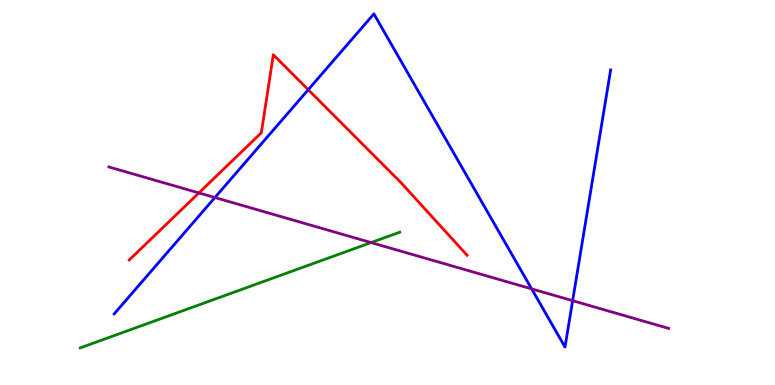[{'lines': ['blue', 'red'], 'intersections': [{'x': 3.98, 'y': 7.67}]}, {'lines': ['green', 'red'], 'intersections': []}, {'lines': ['purple', 'red'], 'intersections': [{'x': 2.57, 'y': 4.99}]}, {'lines': ['blue', 'green'], 'intersections': []}, {'lines': ['blue', 'purple'], 'intersections': [{'x': 2.77, 'y': 4.87}, {'x': 6.86, 'y': 2.5}, {'x': 7.39, 'y': 2.19}]}, {'lines': ['green', 'purple'], 'intersections': [{'x': 4.79, 'y': 3.7}]}]